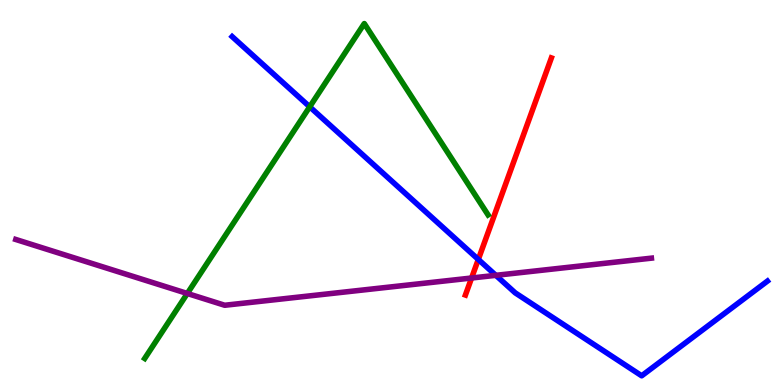[{'lines': ['blue', 'red'], 'intersections': [{'x': 6.17, 'y': 3.26}]}, {'lines': ['green', 'red'], 'intersections': []}, {'lines': ['purple', 'red'], 'intersections': [{'x': 6.08, 'y': 2.78}]}, {'lines': ['blue', 'green'], 'intersections': [{'x': 4.0, 'y': 7.23}]}, {'lines': ['blue', 'purple'], 'intersections': [{'x': 6.4, 'y': 2.85}]}, {'lines': ['green', 'purple'], 'intersections': [{'x': 2.42, 'y': 2.38}]}]